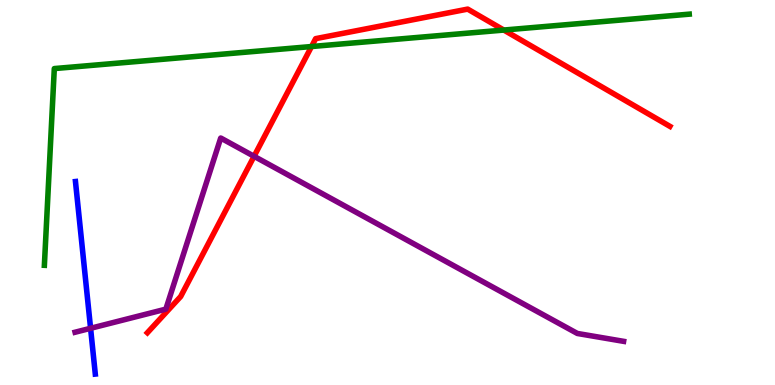[{'lines': ['blue', 'red'], 'intersections': []}, {'lines': ['green', 'red'], 'intersections': [{'x': 4.02, 'y': 8.79}, {'x': 6.5, 'y': 9.22}]}, {'lines': ['purple', 'red'], 'intersections': [{'x': 3.28, 'y': 5.94}]}, {'lines': ['blue', 'green'], 'intersections': []}, {'lines': ['blue', 'purple'], 'intersections': [{'x': 1.17, 'y': 1.47}]}, {'lines': ['green', 'purple'], 'intersections': []}]